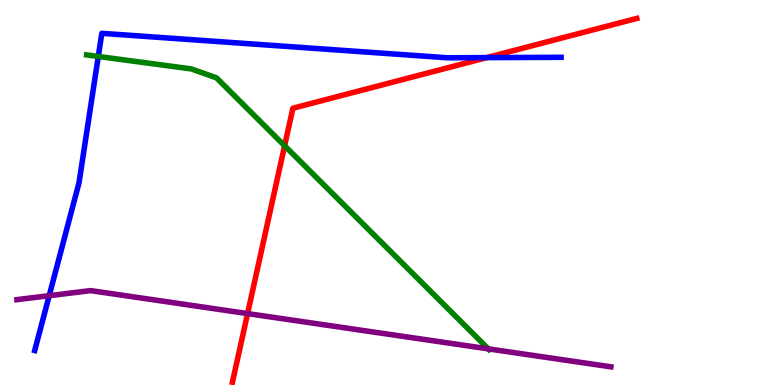[{'lines': ['blue', 'red'], 'intersections': [{'x': 6.28, 'y': 8.5}]}, {'lines': ['green', 'red'], 'intersections': [{'x': 3.67, 'y': 6.21}]}, {'lines': ['purple', 'red'], 'intersections': [{'x': 3.19, 'y': 1.85}]}, {'lines': ['blue', 'green'], 'intersections': [{'x': 1.27, 'y': 8.53}]}, {'lines': ['blue', 'purple'], 'intersections': [{'x': 0.635, 'y': 2.32}]}, {'lines': ['green', 'purple'], 'intersections': [{'x': 6.3, 'y': 0.939}]}]